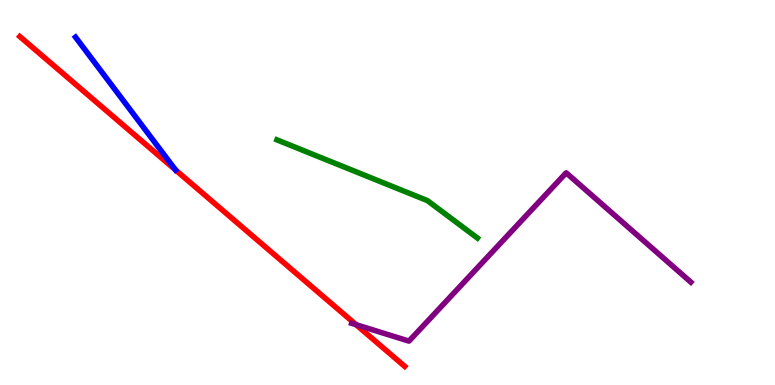[{'lines': ['blue', 'red'], 'intersections': []}, {'lines': ['green', 'red'], 'intersections': []}, {'lines': ['purple', 'red'], 'intersections': [{'x': 4.59, 'y': 1.57}]}, {'lines': ['blue', 'green'], 'intersections': []}, {'lines': ['blue', 'purple'], 'intersections': []}, {'lines': ['green', 'purple'], 'intersections': []}]